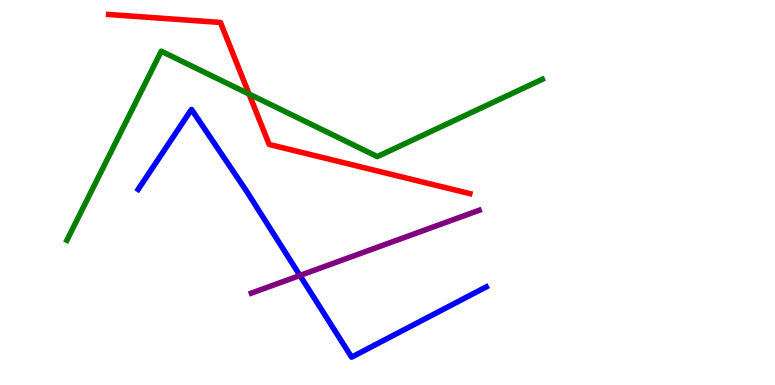[{'lines': ['blue', 'red'], 'intersections': []}, {'lines': ['green', 'red'], 'intersections': [{'x': 3.21, 'y': 7.56}]}, {'lines': ['purple', 'red'], 'intersections': []}, {'lines': ['blue', 'green'], 'intersections': []}, {'lines': ['blue', 'purple'], 'intersections': [{'x': 3.87, 'y': 2.85}]}, {'lines': ['green', 'purple'], 'intersections': []}]